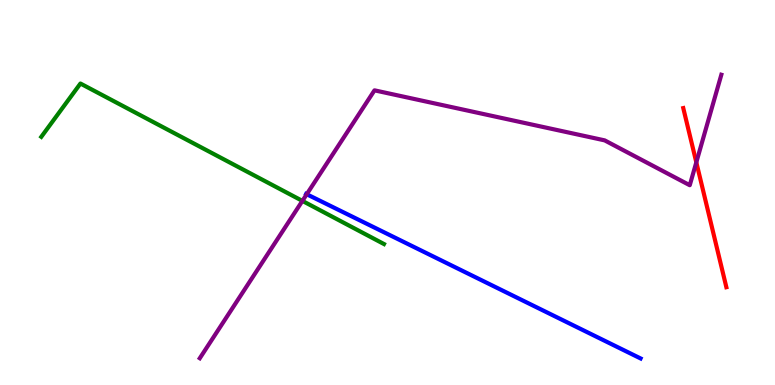[{'lines': ['blue', 'red'], 'intersections': []}, {'lines': ['green', 'red'], 'intersections': []}, {'lines': ['purple', 'red'], 'intersections': [{'x': 8.98, 'y': 5.78}]}, {'lines': ['blue', 'green'], 'intersections': []}, {'lines': ['blue', 'purple'], 'intersections': [{'x': 3.96, 'y': 4.95}]}, {'lines': ['green', 'purple'], 'intersections': [{'x': 3.9, 'y': 4.78}]}]